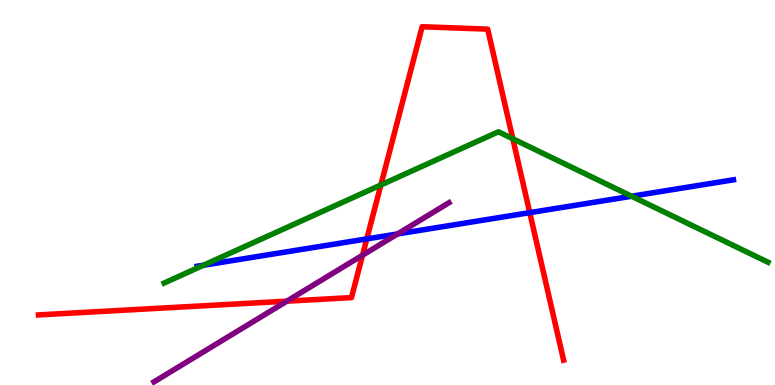[{'lines': ['blue', 'red'], 'intersections': [{'x': 4.73, 'y': 3.79}, {'x': 6.84, 'y': 4.48}]}, {'lines': ['green', 'red'], 'intersections': [{'x': 4.91, 'y': 5.2}, {'x': 6.62, 'y': 6.4}]}, {'lines': ['purple', 'red'], 'intersections': [{'x': 3.7, 'y': 2.18}, {'x': 4.68, 'y': 3.37}]}, {'lines': ['blue', 'green'], 'intersections': [{'x': 2.63, 'y': 3.11}, {'x': 8.15, 'y': 4.9}]}, {'lines': ['blue', 'purple'], 'intersections': [{'x': 5.13, 'y': 3.92}]}, {'lines': ['green', 'purple'], 'intersections': []}]